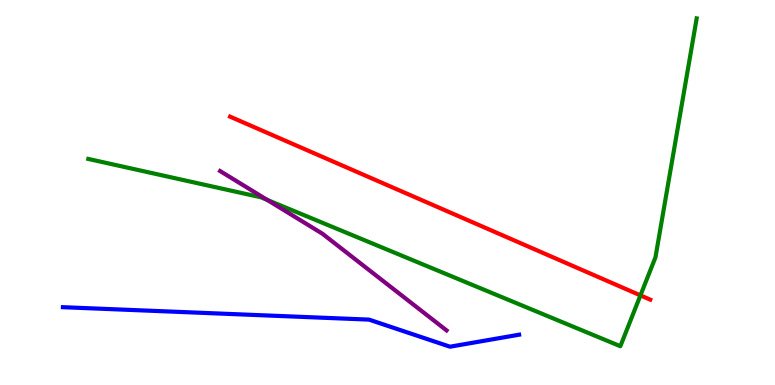[{'lines': ['blue', 'red'], 'intersections': []}, {'lines': ['green', 'red'], 'intersections': [{'x': 8.26, 'y': 2.33}]}, {'lines': ['purple', 'red'], 'intersections': []}, {'lines': ['blue', 'green'], 'intersections': []}, {'lines': ['blue', 'purple'], 'intersections': []}, {'lines': ['green', 'purple'], 'intersections': [{'x': 3.45, 'y': 4.81}]}]